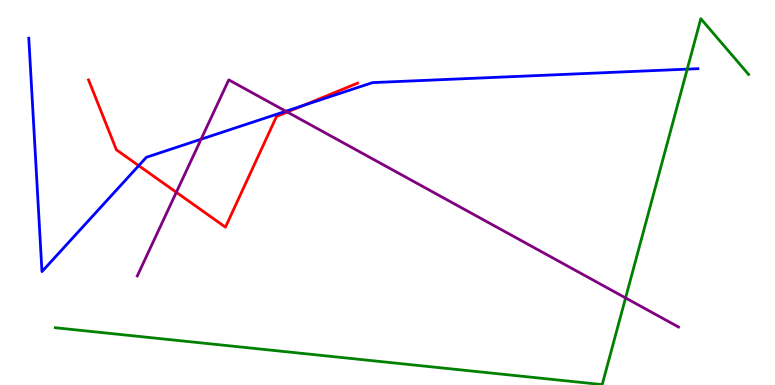[{'lines': ['blue', 'red'], 'intersections': [{'x': 1.79, 'y': 5.7}, {'x': 3.91, 'y': 7.26}]}, {'lines': ['green', 'red'], 'intersections': []}, {'lines': ['purple', 'red'], 'intersections': [{'x': 2.28, 'y': 5.01}, {'x': 3.71, 'y': 7.09}]}, {'lines': ['blue', 'green'], 'intersections': [{'x': 8.87, 'y': 8.2}]}, {'lines': ['blue', 'purple'], 'intersections': [{'x': 2.59, 'y': 6.38}, {'x': 3.69, 'y': 7.11}]}, {'lines': ['green', 'purple'], 'intersections': [{'x': 8.07, 'y': 2.26}]}]